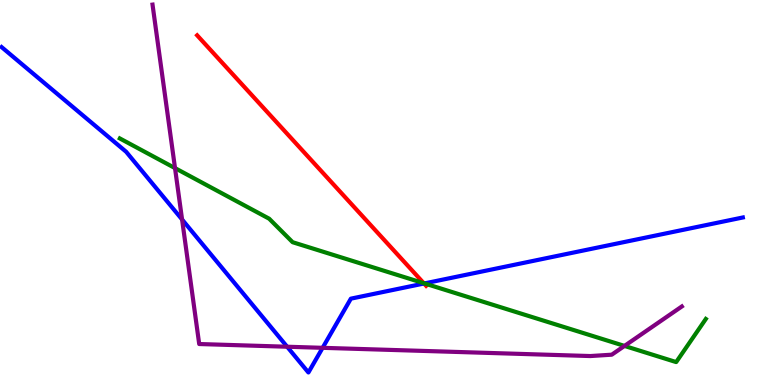[{'lines': ['blue', 'red'], 'intersections': [{'x': 5.47, 'y': 2.64}]}, {'lines': ['green', 'red'], 'intersections': [{'x': 5.47, 'y': 2.64}]}, {'lines': ['purple', 'red'], 'intersections': []}, {'lines': ['blue', 'green'], 'intersections': [{'x': 5.48, 'y': 2.64}]}, {'lines': ['blue', 'purple'], 'intersections': [{'x': 2.35, 'y': 4.3}, {'x': 3.71, 'y': 0.994}, {'x': 4.16, 'y': 0.966}]}, {'lines': ['green', 'purple'], 'intersections': [{'x': 2.26, 'y': 5.63}, {'x': 8.06, 'y': 1.01}]}]